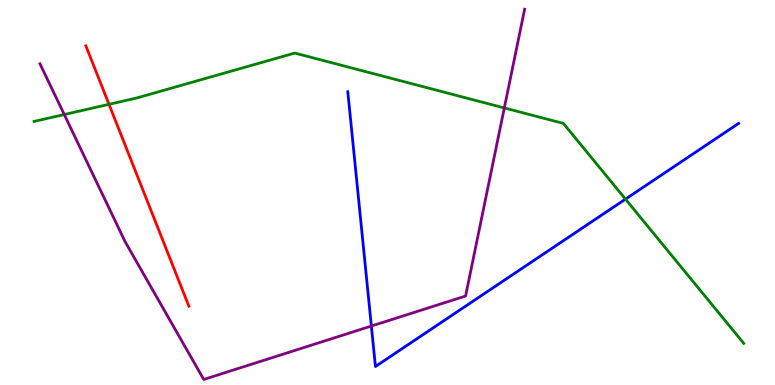[{'lines': ['blue', 'red'], 'intersections': []}, {'lines': ['green', 'red'], 'intersections': [{'x': 1.41, 'y': 7.29}]}, {'lines': ['purple', 'red'], 'intersections': []}, {'lines': ['blue', 'green'], 'intersections': [{'x': 8.07, 'y': 4.83}]}, {'lines': ['blue', 'purple'], 'intersections': [{'x': 4.79, 'y': 1.53}]}, {'lines': ['green', 'purple'], 'intersections': [{'x': 0.829, 'y': 7.03}, {'x': 6.51, 'y': 7.2}]}]